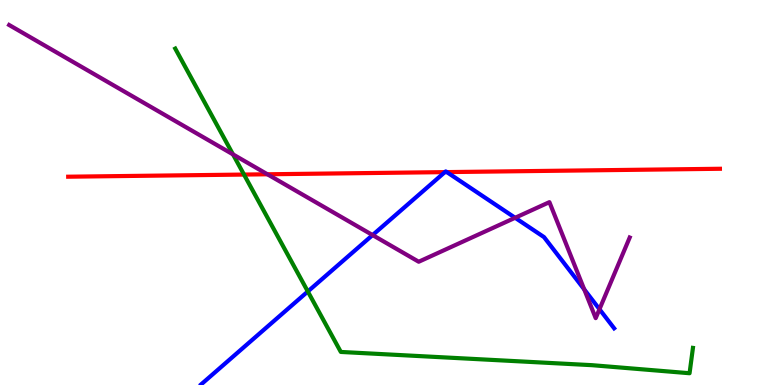[{'lines': ['blue', 'red'], 'intersections': [{'x': 5.74, 'y': 5.53}, {'x': 5.77, 'y': 5.53}]}, {'lines': ['green', 'red'], 'intersections': [{'x': 3.15, 'y': 5.47}]}, {'lines': ['purple', 'red'], 'intersections': [{'x': 3.45, 'y': 5.47}]}, {'lines': ['blue', 'green'], 'intersections': [{'x': 3.97, 'y': 2.43}]}, {'lines': ['blue', 'purple'], 'intersections': [{'x': 4.81, 'y': 3.89}, {'x': 6.65, 'y': 4.34}, {'x': 7.54, 'y': 2.48}, {'x': 7.74, 'y': 1.97}]}, {'lines': ['green', 'purple'], 'intersections': [{'x': 3.01, 'y': 5.99}]}]